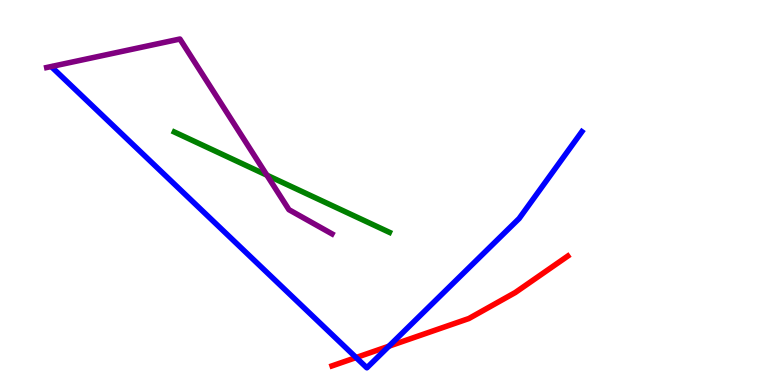[{'lines': ['blue', 'red'], 'intersections': [{'x': 4.59, 'y': 0.713}, {'x': 5.02, 'y': 1.01}]}, {'lines': ['green', 'red'], 'intersections': []}, {'lines': ['purple', 'red'], 'intersections': []}, {'lines': ['blue', 'green'], 'intersections': []}, {'lines': ['blue', 'purple'], 'intersections': []}, {'lines': ['green', 'purple'], 'intersections': [{'x': 3.44, 'y': 5.45}]}]